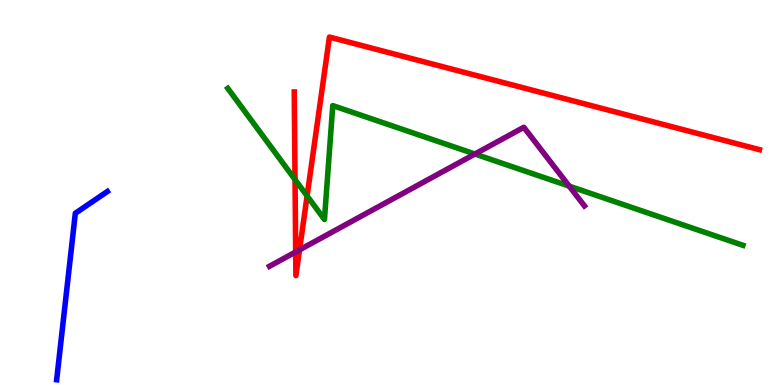[{'lines': ['blue', 'red'], 'intersections': []}, {'lines': ['green', 'red'], 'intersections': [{'x': 3.81, 'y': 5.34}, {'x': 3.96, 'y': 4.91}]}, {'lines': ['purple', 'red'], 'intersections': [{'x': 3.82, 'y': 3.46}, {'x': 3.86, 'y': 3.51}]}, {'lines': ['blue', 'green'], 'intersections': []}, {'lines': ['blue', 'purple'], 'intersections': []}, {'lines': ['green', 'purple'], 'intersections': [{'x': 6.13, 'y': 6.0}, {'x': 7.34, 'y': 5.17}]}]